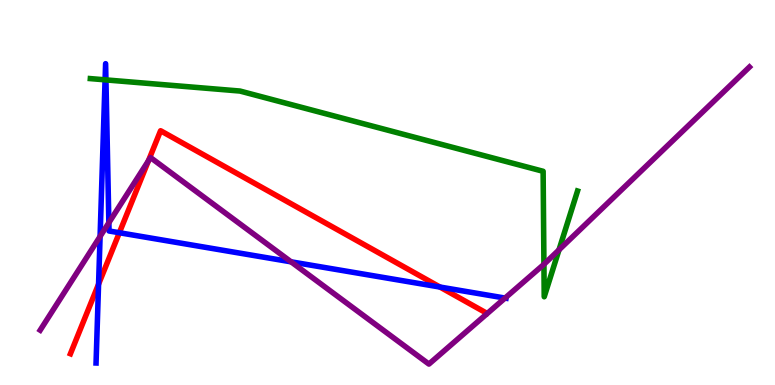[{'lines': ['blue', 'red'], 'intersections': [{'x': 1.27, 'y': 2.62}, {'x': 1.54, 'y': 3.95}, {'x': 5.68, 'y': 2.54}]}, {'lines': ['green', 'red'], 'intersections': []}, {'lines': ['purple', 'red'], 'intersections': [{'x': 1.92, 'y': 5.82}]}, {'lines': ['blue', 'green'], 'intersections': [{'x': 1.36, 'y': 7.93}, {'x': 1.37, 'y': 7.92}]}, {'lines': ['blue', 'purple'], 'intersections': [{'x': 1.29, 'y': 3.86}, {'x': 1.4, 'y': 4.22}, {'x': 3.76, 'y': 3.2}, {'x': 6.52, 'y': 2.26}]}, {'lines': ['green', 'purple'], 'intersections': [{'x': 7.02, 'y': 3.13}, {'x': 7.21, 'y': 3.51}]}]